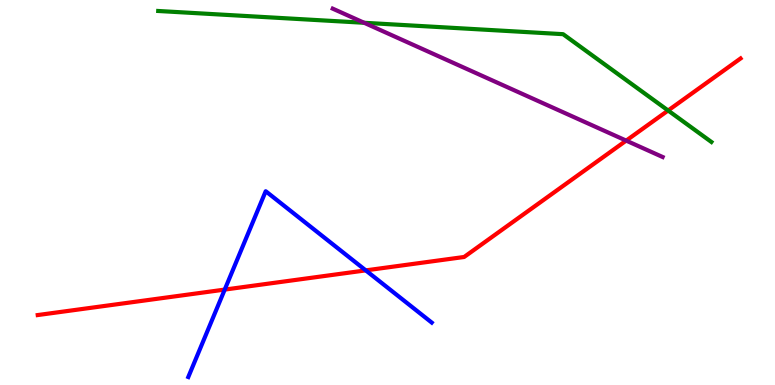[{'lines': ['blue', 'red'], 'intersections': [{'x': 2.9, 'y': 2.48}, {'x': 4.72, 'y': 2.98}]}, {'lines': ['green', 'red'], 'intersections': [{'x': 8.62, 'y': 7.13}]}, {'lines': ['purple', 'red'], 'intersections': [{'x': 8.08, 'y': 6.35}]}, {'lines': ['blue', 'green'], 'intersections': []}, {'lines': ['blue', 'purple'], 'intersections': []}, {'lines': ['green', 'purple'], 'intersections': [{'x': 4.7, 'y': 9.41}]}]